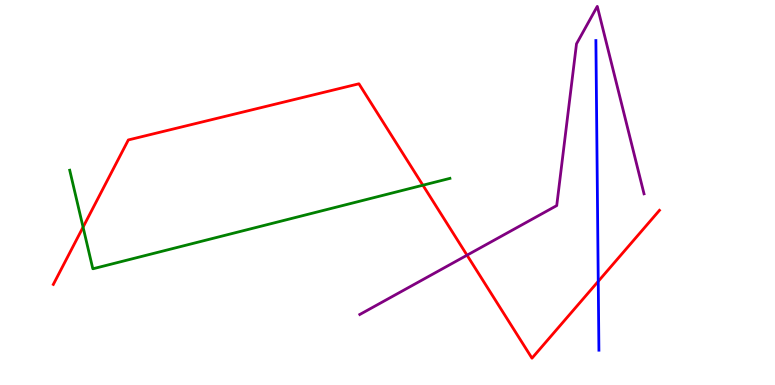[{'lines': ['blue', 'red'], 'intersections': [{'x': 7.72, 'y': 2.69}]}, {'lines': ['green', 'red'], 'intersections': [{'x': 1.07, 'y': 4.1}, {'x': 5.46, 'y': 5.19}]}, {'lines': ['purple', 'red'], 'intersections': [{'x': 6.03, 'y': 3.37}]}, {'lines': ['blue', 'green'], 'intersections': []}, {'lines': ['blue', 'purple'], 'intersections': []}, {'lines': ['green', 'purple'], 'intersections': []}]